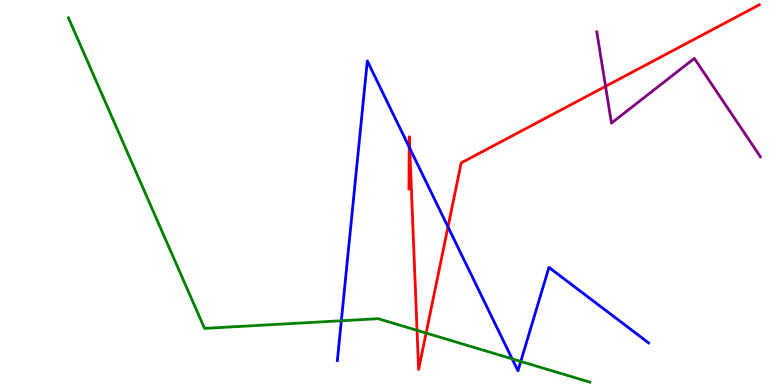[{'lines': ['blue', 'red'], 'intersections': [{'x': 5.28, 'y': 6.18}, {'x': 5.29, 'y': 6.15}, {'x': 5.78, 'y': 4.11}]}, {'lines': ['green', 'red'], 'intersections': [{'x': 5.38, 'y': 1.42}, {'x': 5.5, 'y': 1.35}]}, {'lines': ['purple', 'red'], 'intersections': [{'x': 7.81, 'y': 7.76}]}, {'lines': ['blue', 'green'], 'intersections': [{'x': 4.4, 'y': 1.67}, {'x': 6.61, 'y': 0.679}, {'x': 6.72, 'y': 0.612}]}, {'lines': ['blue', 'purple'], 'intersections': []}, {'lines': ['green', 'purple'], 'intersections': []}]